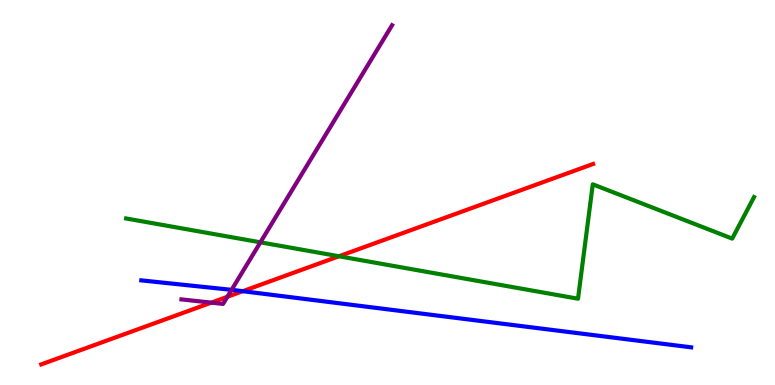[{'lines': ['blue', 'red'], 'intersections': [{'x': 3.13, 'y': 2.44}]}, {'lines': ['green', 'red'], 'intersections': [{'x': 4.37, 'y': 3.34}]}, {'lines': ['purple', 'red'], 'intersections': [{'x': 2.73, 'y': 2.14}, {'x': 2.93, 'y': 2.29}]}, {'lines': ['blue', 'green'], 'intersections': []}, {'lines': ['blue', 'purple'], 'intersections': [{'x': 2.99, 'y': 2.47}]}, {'lines': ['green', 'purple'], 'intersections': [{'x': 3.36, 'y': 3.71}]}]